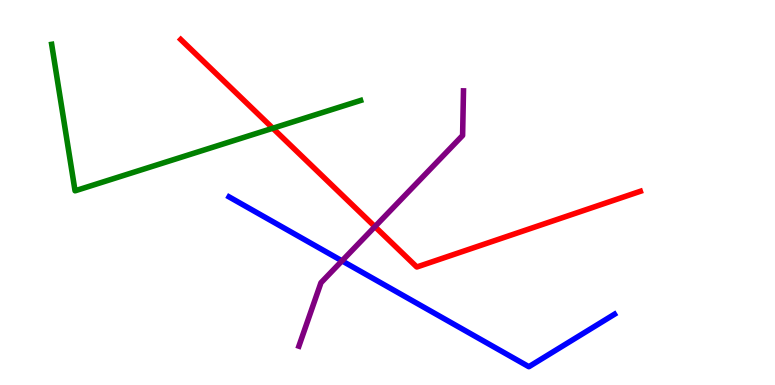[{'lines': ['blue', 'red'], 'intersections': []}, {'lines': ['green', 'red'], 'intersections': [{'x': 3.52, 'y': 6.67}]}, {'lines': ['purple', 'red'], 'intersections': [{'x': 4.84, 'y': 4.11}]}, {'lines': ['blue', 'green'], 'intersections': []}, {'lines': ['blue', 'purple'], 'intersections': [{'x': 4.41, 'y': 3.22}]}, {'lines': ['green', 'purple'], 'intersections': []}]